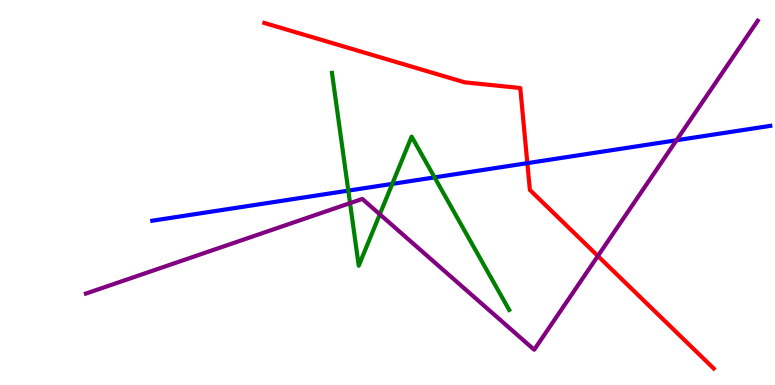[{'lines': ['blue', 'red'], 'intersections': [{'x': 6.8, 'y': 5.76}]}, {'lines': ['green', 'red'], 'intersections': []}, {'lines': ['purple', 'red'], 'intersections': [{'x': 7.71, 'y': 3.35}]}, {'lines': ['blue', 'green'], 'intersections': [{'x': 4.49, 'y': 5.05}, {'x': 5.06, 'y': 5.22}, {'x': 5.61, 'y': 5.39}]}, {'lines': ['blue', 'purple'], 'intersections': [{'x': 8.73, 'y': 6.36}]}, {'lines': ['green', 'purple'], 'intersections': [{'x': 4.52, 'y': 4.72}, {'x': 4.9, 'y': 4.43}]}]